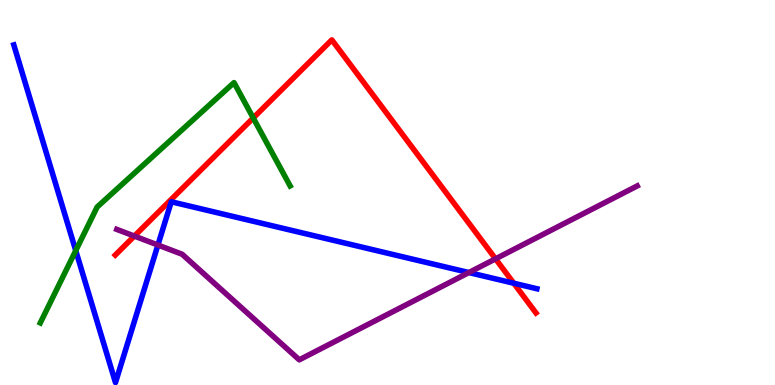[{'lines': ['blue', 'red'], 'intersections': [{'x': 6.63, 'y': 2.64}]}, {'lines': ['green', 'red'], 'intersections': [{'x': 3.27, 'y': 6.94}]}, {'lines': ['purple', 'red'], 'intersections': [{'x': 1.73, 'y': 3.87}, {'x': 6.39, 'y': 3.28}]}, {'lines': ['blue', 'green'], 'intersections': [{'x': 0.977, 'y': 3.49}]}, {'lines': ['blue', 'purple'], 'intersections': [{'x': 2.04, 'y': 3.64}, {'x': 6.05, 'y': 2.92}]}, {'lines': ['green', 'purple'], 'intersections': []}]